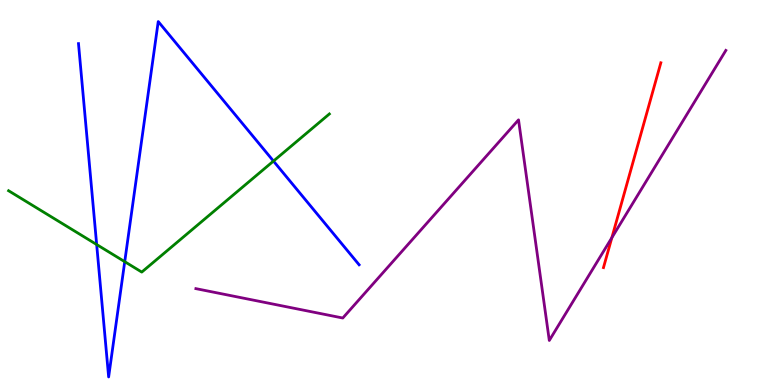[{'lines': ['blue', 'red'], 'intersections': []}, {'lines': ['green', 'red'], 'intersections': []}, {'lines': ['purple', 'red'], 'intersections': [{'x': 7.89, 'y': 3.83}]}, {'lines': ['blue', 'green'], 'intersections': [{'x': 1.25, 'y': 3.65}, {'x': 1.61, 'y': 3.2}, {'x': 3.53, 'y': 5.82}]}, {'lines': ['blue', 'purple'], 'intersections': []}, {'lines': ['green', 'purple'], 'intersections': []}]